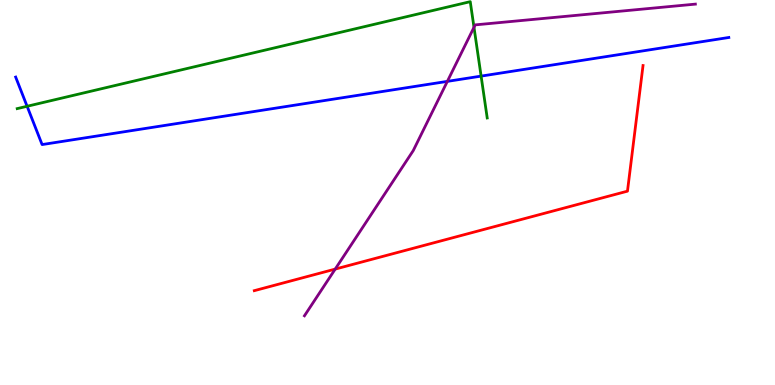[{'lines': ['blue', 'red'], 'intersections': []}, {'lines': ['green', 'red'], 'intersections': []}, {'lines': ['purple', 'red'], 'intersections': [{'x': 4.33, 'y': 3.01}]}, {'lines': ['blue', 'green'], 'intersections': [{'x': 0.35, 'y': 7.24}, {'x': 6.21, 'y': 8.02}]}, {'lines': ['blue', 'purple'], 'intersections': [{'x': 5.77, 'y': 7.89}]}, {'lines': ['green', 'purple'], 'intersections': [{'x': 6.12, 'y': 9.29}]}]